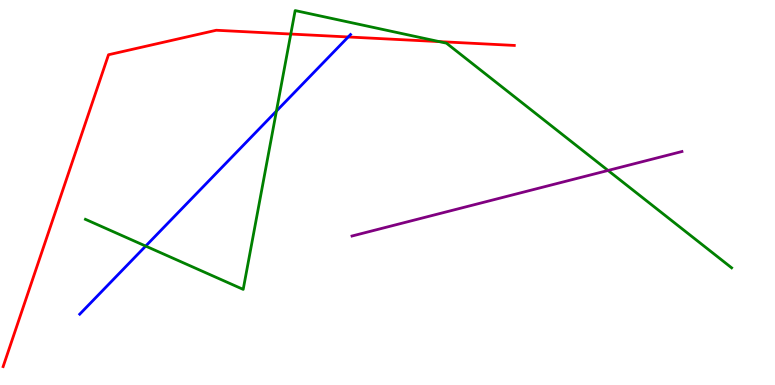[{'lines': ['blue', 'red'], 'intersections': [{'x': 4.49, 'y': 9.04}]}, {'lines': ['green', 'red'], 'intersections': [{'x': 3.75, 'y': 9.12}, {'x': 5.67, 'y': 8.92}]}, {'lines': ['purple', 'red'], 'intersections': []}, {'lines': ['blue', 'green'], 'intersections': [{'x': 1.88, 'y': 3.61}, {'x': 3.57, 'y': 7.11}]}, {'lines': ['blue', 'purple'], 'intersections': []}, {'lines': ['green', 'purple'], 'intersections': [{'x': 7.85, 'y': 5.57}]}]